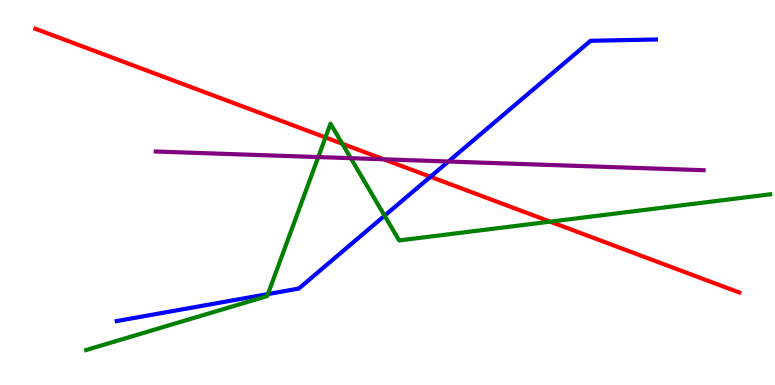[{'lines': ['blue', 'red'], 'intersections': [{'x': 5.55, 'y': 5.41}]}, {'lines': ['green', 'red'], 'intersections': [{'x': 4.2, 'y': 6.43}, {'x': 4.42, 'y': 6.27}, {'x': 7.1, 'y': 4.24}]}, {'lines': ['purple', 'red'], 'intersections': [{'x': 4.95, 'y': 5.86}]}, {'lines': ['blue', 'green'], 'intersections': [{'x': 3.46, 'y': 2.36}, {'x': 4.96, 'y': 4.4}]}, {'lines': ['blue', 'purple'], 'intersections': [{'x': 5.79, 'y': 5.8}]}, {'lines': ['green', 'purple'], 'intersections': [{'x': 4.11, 'y': 5.92}, {'x': 4.53, 'y': 5.89}]}]